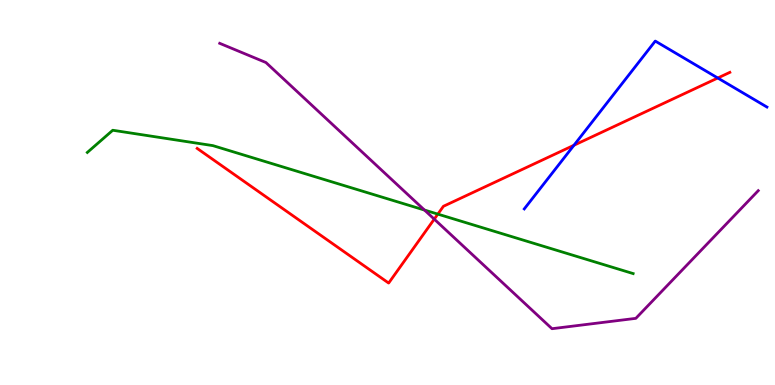[{'lines': ['blue', 'red'], 'intersections': [{'x': 7.41, 'y': 6.23}, {'x': 9.26, 'y': 7.97}]}, {'lines': ['green', 'red'], 'intersections': [{'x': 5.65, 'y': 4.44}]}, {'lines': ['purple', 'red'], 'intersections': [{'x': 5.6, 'y': 4.31}]}, {'lines': ['blue', 'green'], 'intersections': []}, {'lines': ['blue', 'purple'], 'intersections': []}, {'lines': ['green', 'purple'], 'intersections': [{'x': 5.48, 'y': 4.54}]}]